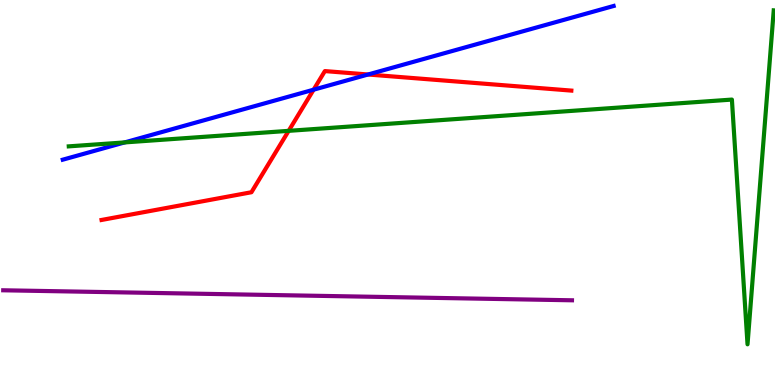[{'lines': ['blue', 'red'], 'intersections': [{'x': 4.05, 'y': 7.67}, {'x': 4.75, 'y': 8.06}]}, {'lines': ['green', 'red'], 'intersections': [{'x': 3.72, 'y': 6.6}]}, {'lines': ['purple', 'red'], 'intersections': []}, {'lines': ['blue', 'green'], 'intersections': [{'x': 1.61, 'y': 6.3}]}, {'lines': ['blue', 'purple'], 'intersections': []}, {'lines': ['green', 'purple'], 'intersections': []}]